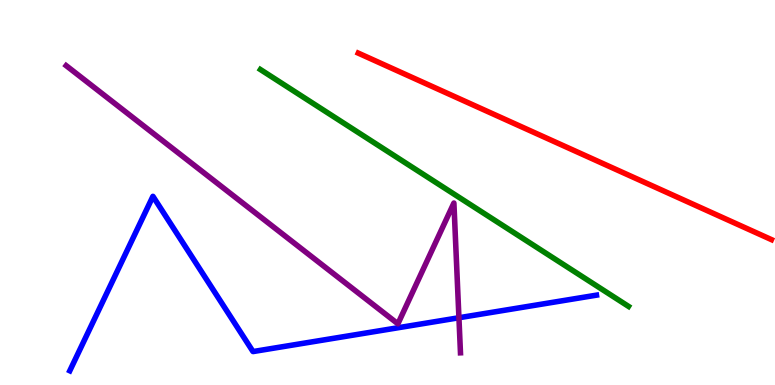[{'lines': ['blue', 'red'], 'intersections': []}, {'lines': ['green', 'red'], 'intersections': []}, {'lines': ['purple', 'red'], 'intersections': []}, {'lines': ['blue', 'green'], 'intersections': []}, {'lines': ['blue', 'purple'], 'intersections': [{'x': 5.92, 'y': 1.75}]}, {'lines': ['green', 'purple'], 'intersections': []}]